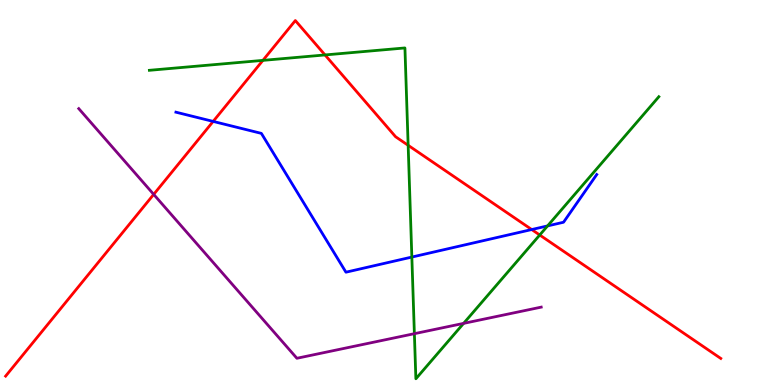[{'lines': ['blue', 'red'], 'intersections': [{'x': 2.75, 'y': 6.85}, {'x': 6.86, 'y': 4.04}]}, {'lines': ['green', 'red'], 'intersections': [{'x': 3.39, 'y': 8.43}, {'x': 4.19, 'y': 8.57}, {'x': 5.27, 'y': 6.23}, {'x': 6.96, 'y': 3.9}]}, {'lines': ['purple', 'red'], 'intersections': [{'x': 1.98, 'y': 4.95}]}, {'lines': ['blue', 'green'], 'intersections': [{'x': 5.31, 'y': 3.32}, {'x': 7.07, 'y': 4.13}]}, {'lines': ['blue', 'purple'], 'intersections': []}, {'lines': ['green', 'purple'], 'intersections': [{'x': 5.35, 'y': 1.33}, {'x': 5.98, 'y': 1.6}]}]